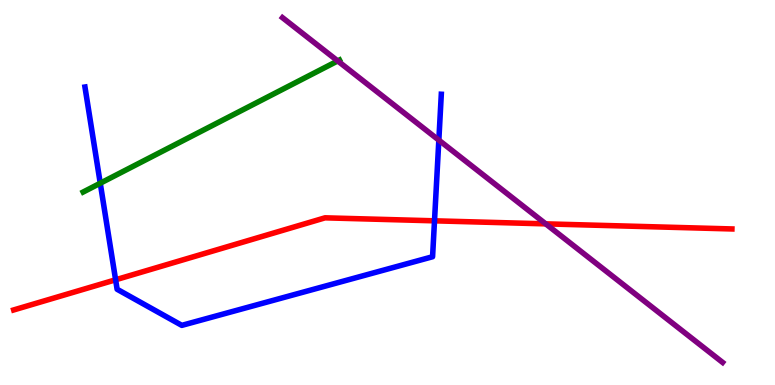[{'lines': ['blue', 'red'], 'intersections': [{'x': 1.49, 'y': 2.73}, {'x': 5.61, 'y': 4.26}]}, {'lines': ['green', 'red'], 'intersections': []}, {'lines': ['purple', 'red'], 'intersections': [{'x': 7.04, 'y': 4.19}]}, {'lines': ['blue', 'green'], 'intersections': [{'x': 1.29, 'y': 5.24}]}, {'lines': ['blue', 'purple'], 'intersections': [{'x': 5.66, 'y': 6.36}]}, {'lines': ['green', 'purple'], 'intersections': [{'x': 4.36, 'y': 8.42}]}]